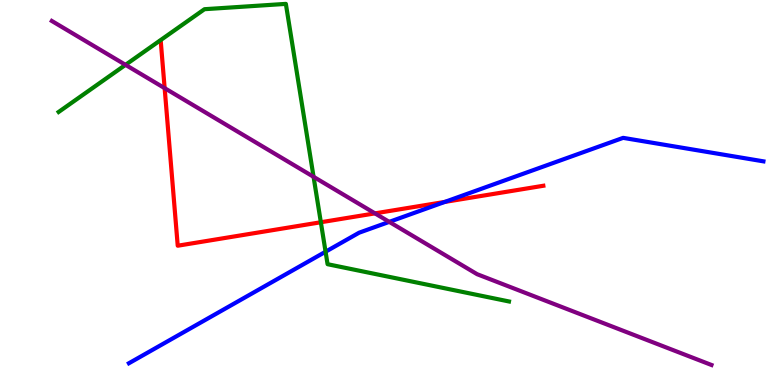[{'lines': ['blue', 'red'], 'intersections': [{'x': 5.74, 'y': 4.76}]}, {'lines': ['green', 'red'], 'intersections': [{'x': 4.14, 'y': 4.23}]}, {'lines': ['purple', 'red'], 'intersections': [{'x': 2.12, 'y': 7.71}, {'x': 4.84, 'y': 4.46}]}, {'lines': ['blue', 'green'], 'intersections': [{'x': 4.2, 'y': 3.46}]}, {'lines': ['blue', 'purple'], 'intersections': [{'x': 5.02, 'y': 4.24}]}, {'lines': ['green', 'purple'], 'intersections': [{'x': 1.62, 'y': 8.32}, {'x': 4.05, 'y': 5.41}]}]